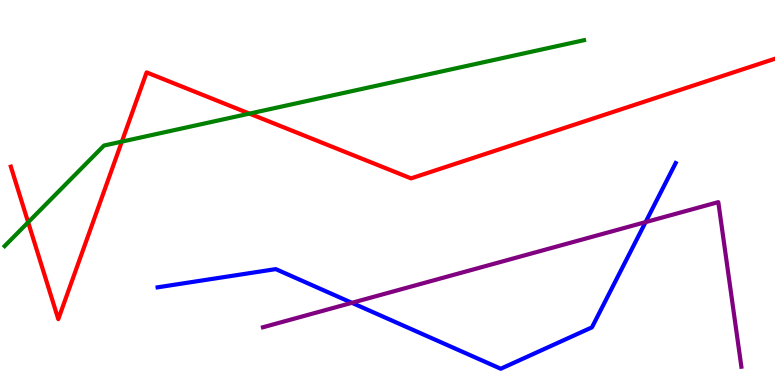[{'lines': ['blue', 'red'], 'intersections': []}, {'lines': ['green', 'red'], 'intersections': [{'x': 0.363, 'y': 4.23}, {'x': 1.57, 'y': 6.32}, {'x': 3.22, 'y': 7.05}]}, {'lines': ['purple', 'red'], 'intersections': []}, {'lines': ['blue', 'green'], 'intersections': []}, {'lines': ['blue', 'purple'], 'intersections': [{'x': 4.54, 'y': 2.13}, {'x': 8.33, 'y': 4.23}]}, {'lines': ['green', 'purple'], 'intersections': []}]